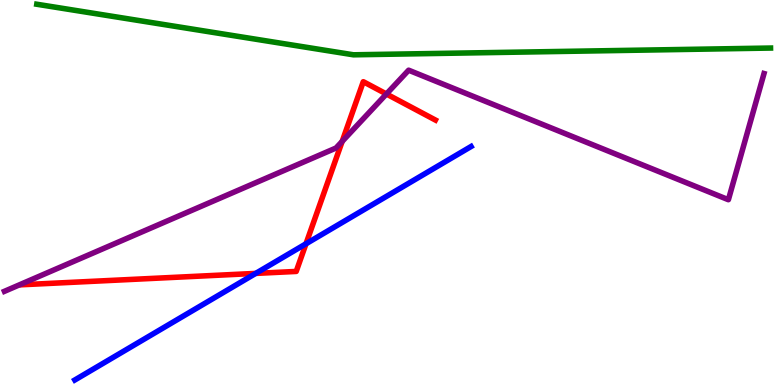[{'lines': ['blue', 'red'], 'intersections': [{'x': 3.3, 'y': 2.9}, {'x': 3.95, 'y': 3.67}]}, {'lines': ['green', 'red'], 'intersections': []}, {'lines': ['purple', 'red'], 'intersections': [{'x': 4.42, 'y': 6.33}, {'x': 4.99, 'y': 7.56}]}, {'lines': ['blue', 'green'], 'intersections': []}, {'lines': ['blue', 'purple'], 'intersections': []}, {'lines': ['green', 'purple'], 'intersections': []}]